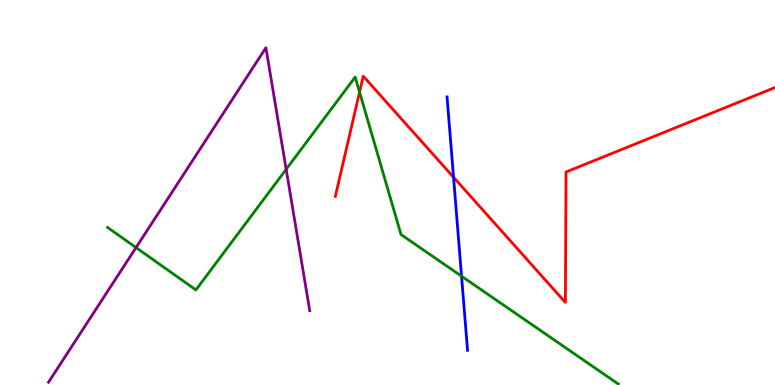[{'lines': ['blue', 'red'], 'intersections': [{'x': 5.85, 'y': 5.4}]}, {'lines': ['green', 'red'], 'intersections': [{'x': 4.64, 'y': 7.61}]}, {'lines': ['purple', 'red'], 'intersections': []}, {'lines': ['blue', 'green'], 'intersections': [{'x': 5.96, 'y': 2.83}]}, {'lines': ['blue', 'purple'], 'intersections': []}, {'lines': ['green', 'purple'], 'intersections': [{'x': 1.76, 'y': 3.57}, {'x': 3.69, 'y': 5.6}]}]